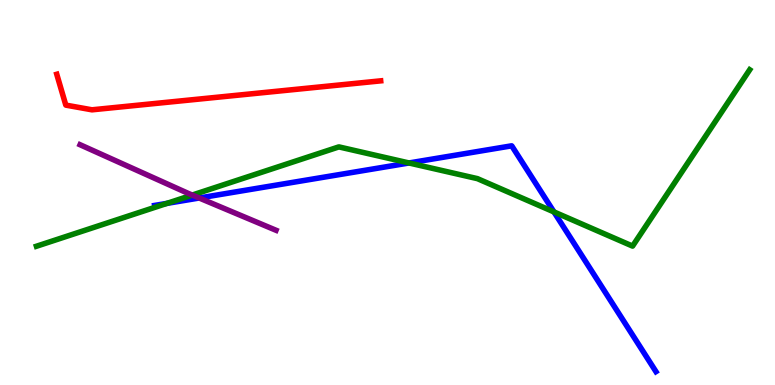[{'lines': ['blue', 'red'], 'intersections': []}, {'lines': ['green', 'red'], 'intersections': []}, {'lines': ['purple', 'red'], 'intersections': []}, {'lines': ['blue', 'green'], 'intersections': [{'x': 2.15, 'y': 4.72}, {'x': 5.28, 'y': 5.77}, {'x': 7.15, 'y': 4.5}]}, {'lines': ['blue', 'purple'], 'intersections': [{'x': 2.57, 'y': 4.86}]}, {'lines': ['green', 'purple'], 'intersections': [{'x': 2.48, 'y': 4.93}]}]